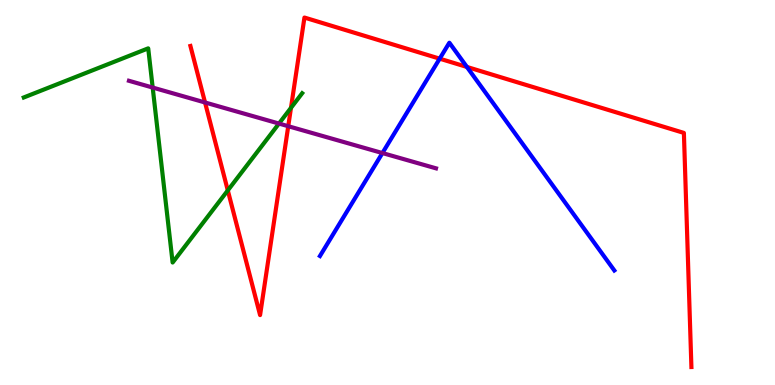[{'lines': ['blue', 'red'], 'intersections': [{'x': 5.67, 'y': 8.48}, {'x': 6.02, 'y': 8.26}]}, {'lines': ['green', 'red'], 'intersections': [{'x': 2.94, 'y': 5.05}, {'x': 3.75, 'y': 7.2}]}, {'lines': ['purple', 'red'], 'intersections': [{'x': 2.65, 'y': 7.34}, {'x': 3.72, 'y': 6.72}]}, {'lines': ['blue', 'green'], 'intersections': []}, {'lines': ['blue', 'purple'], 'intersections': [{'x': 4.93, 'y': 6.02}]}, {'lines': ['green', 'purple'], 'intersections': [{'x': 1.97, 'y': 7.73}, {'x': 3.6, 'y': 6.79}]}]